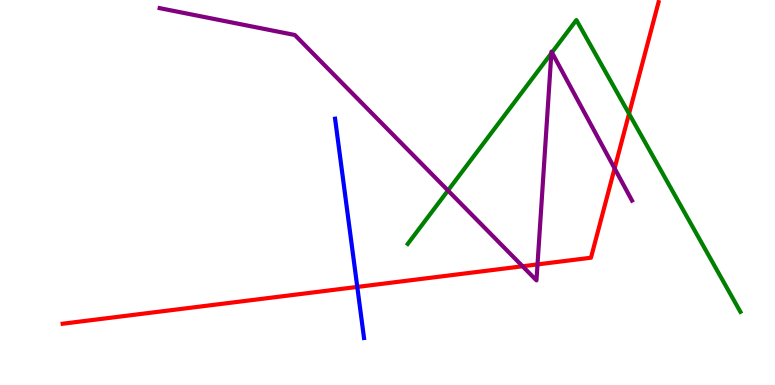[{'lines': ['blue', 'red'], 'intersections': [{'x': 4.61, 'y': 2.55}]}, {'lines': ['green', 'red'], 'intersections': [{'x': 8.12, 'y': 7.05}]}, {'lines': ['purple', 'red'], 'intersections': [{'x': 6.74, 'y': 3.08}, {'x': 6.94, 'y': 3.13}, {'x': 7.93, 'y': 5.63}]}, {'lines': ['blue', 'green'], 'intersections': []}, {'lines': ['blue', 'purple'], 'intersections': []}, {'lines': ['green', 'purple'], 'intersections': [{'x': 5.78, 'y': 5.05}, {'x': 7.11, 'y': 8.62}, {'x': 7.12, 'y': 8.64}]}]